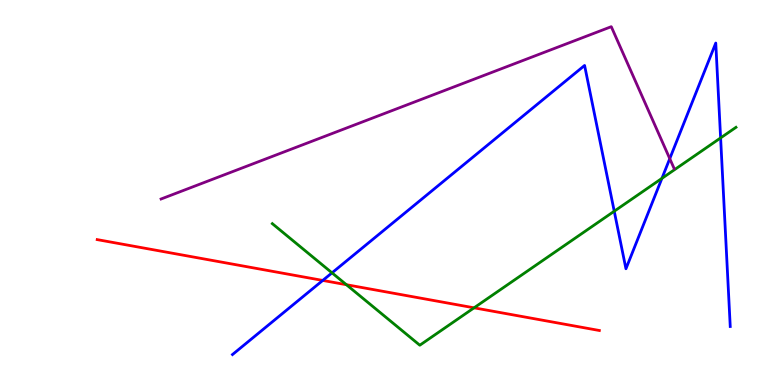[{'lines': ['blue', 'red'], 'intersections': [{'x': 4.16, 'y': 2.72}]}, {'lines': ['green', 'red'], 'intersections': [{'x': 4.47, 'y': 2.6}, {'x': 6.12, 'y': 2.0}]}, {'lines': ['purple', 'red'], 'intersections': []}, {'lines': ['blue', 'green'], 'intersections': [{'x': 4.28, 'y': 2.91}, {'x': 7.93, 'y': 4.51}, {'x': 8.54, 'y': 5.37}, {'x': 9.3, 'y': 6.42}]}, {'lines': ['blue', 'purple'], 'intersections': [{'x': 8.64, 'y': 5.88}]}, {'lines': ['green', 'purple'], 'intersections': []}]